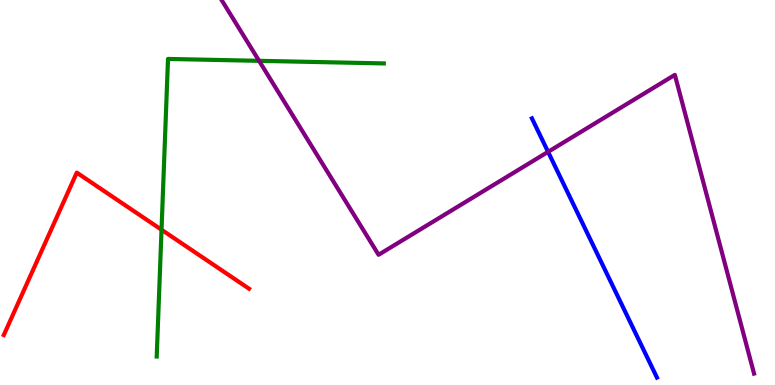[{'lines': ['blue', 'red'], 'intersections': []}, {'lines': ['green', 'red'], 'intersections': [{'x': 2.08, 'y': 4.03}]}, {'lines': ['purple', 'red'], 'intersections': []}, {'lines': ['blue', 'green'], 'intersections': []}, {'lines': ['blue', 'purple'], 'intersections': [{'x': 7.07, 'y': 6.06}]}, {'lines': ['green', 'purple'], 'intersections': [{'x': 3.34, 'y': 8.42}]}]